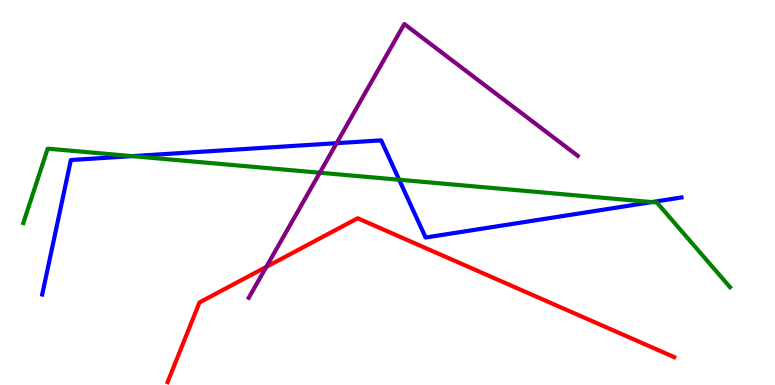[{'lines': ['blue', 'red'], 'intersections': []}, {'lines': ['green', 'red'], 'intersections': []}, {'lines': ['purple', 'red'], 'intersections': [{'x': 3.44, 'y': 3.07}]}, {'lines': ['blue', 'green'], 'intersections': [{'x': 1.71, 'y': 5.94}, {'x': 5.15, 'y': 5.33}, {'x': 8.41, 'y': 4.75}]}, {'lines': ['blue', 'purple'], 'intersections': [{'x': 4.34, 'y': 6.28}]}, {'lines': ['green', 'purple'], 'intersections': [{'x': 4.13, 'y': 5.51}]}]